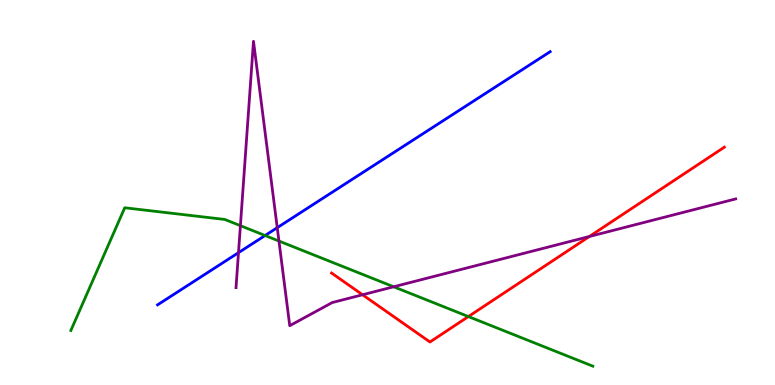[{'lines': ['blue', 'red'], 'intersections': []}, {'lines': ['green', 'red'], 'intersections': [{'x': 6.04, 'y': 1.78}]}, {'lines': ['purple', 'red'], 'intersections': [{'x': 4.68, 'y': 2.34}, {'x': 7.6, 'y': 3.86}]}, {'lines': ['blue', 'green'], 'intersections': [{'x': 3.42, 'y': 3.88}]}, {'lines': ['blue', 'purple'], 'intersections': [{'x': 3.08, 'y': 3.44}, {'x': 3.58, 'y': 4.09}]}, {'lines': ['green', 'purple'], 'intersections': [{'x': 3.1, 'y': 4.14}, {'x': 3.6, 'y': 3.74}, {'x': 5.08, 'y': 2.55}]}]